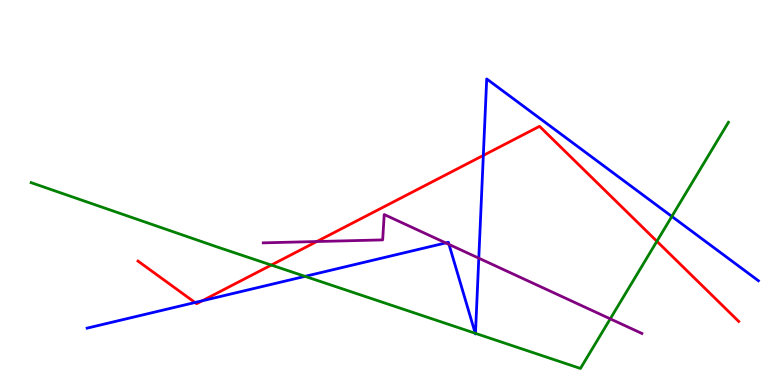[{'lines': ['blue', 'red'], 'intersections': [{'x': 2.52, 'y': 2.14}, {'x': 2.61, 'y': 2.19}, {'x': 6.24, 'y': 5.96}]}, {'lines': ['green', 'red'], 'intersections': [{'x': 3.5, 'y': 3.12}, {'x': 8.48, 'y': 3.73}]}, {'lines': ['purple', 'red'], 'intersections': [{'x': 4.09, 'y': 3.73}]}, {'lines': ['blue', 'green'], 'intersections': [{'x': 3.94, 'y': 2.82}, {'x': 6.13, 'y': 1.34}, {'x': 6.14, 'y': 1.34}, {'x': 8.67, 'y': 4.38}]}, {'lines': ['blue', 'purple'], 'intersections': [{'x': 5.75, 'y': 3.69}, {'x': 5.79, 'y': 3.65}, {'x': 6.18, 'y': 3.29}]}, {'lines': ['green', 'purple'], 'intersections': [{'x': 7.87, 'y': 1.72}]}]